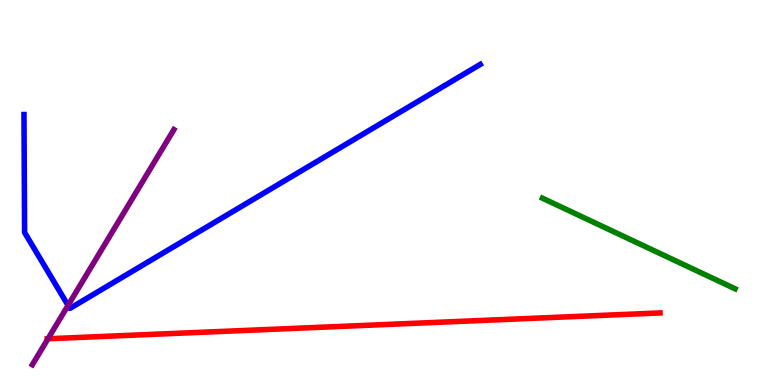[{'lines': ['blue', 'red'], 'intersections': []}, {'lines': ['green', 'red'], 'intersections': []}, {'lines': ['purple', 'red'], 'intersections': [{'x': 0.619, 'y': 1.2}]}, {'lines': ['blue', 'green'], 'intersections': []}, {'lines': ['blue', 'purple'], 'intersections': [{'x': 0.878, 'y': 2.07}]}, {'lines': ['green', 'purple'], 'intersections': []}]